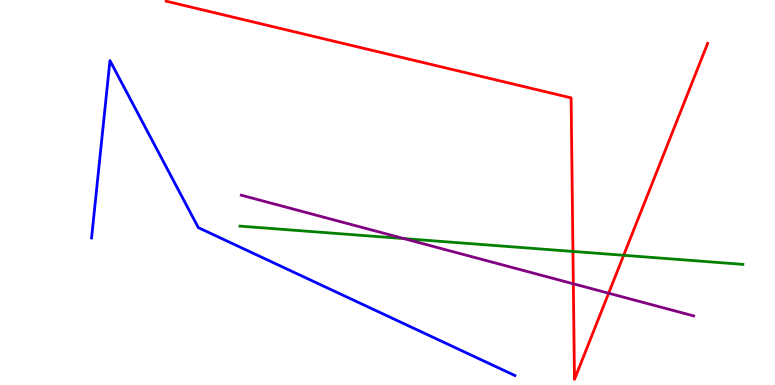[{'lines': ['blue', 'red'], 'intersections': []}, {'lines': ['green', 'red'], 'intersections': [{'x': 7.39, 'y': 3.47}, {'x': 8.05, 'y': 3.37}]}, {'lines': ['purple', 'red'], 'intersections': [{'x': 7.4, 'y': 2.63}, {'x': 7.85, 'y': 2.38}]}, {'lines': ['blue', 'green'], 'intersections': []}, {'lines': ['blue', 'purple'], 'intersections': []}, {'lines': ['green', 'purple'], 'intersections': [{'x': 5.21, 'y': 3.8}]}]